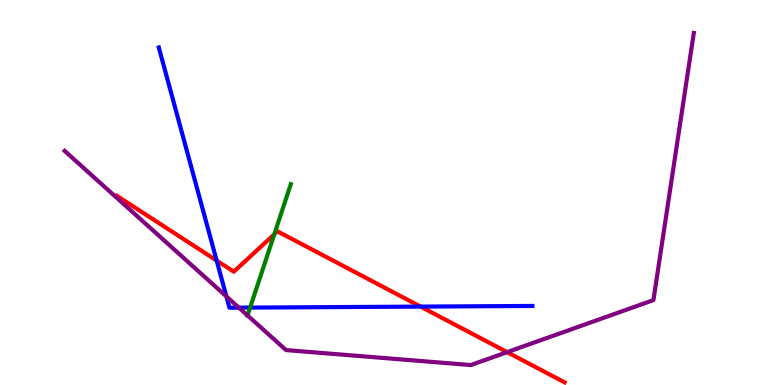[{'lines': ['blue', 'red'], 'intersections': [{'x': 2.8, 'y': 3.23}, {'x': 5.43, 'y': 2.04}]}, {'lines': ['green', 'red'], 'intersections': [{'x': 3.54, 'y': 3.91}]}, {'lines': ['purple', 'red'], 'intersections': [{'x': 6.54, 'y': 0.854}]}, {'lines': ['blue', 'green'], 'intersections': [{'x': 3.23, 'y': 2.01}]}, {'lines': ['blue', 'purple'], 'intersections': [{'x': 2.92, 'y': 2.3}, {'x': 3.08, 'y': 2.01}]}, {'lines': ['green', 'purple'], 'intersections': [{'x': 3.19, 'y': 1.81}]}]